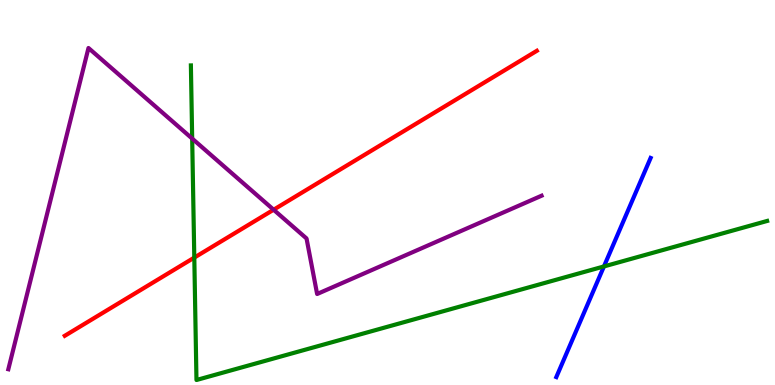[{'lines': ['blue', 'red'], 'intersections': []}, {'lines': ['green', 'red'], 'intersections': [{'x': 2.51, 'y': 3.31}]}, {'lines': ['purple', 'red'], 'intersections': [{'x': 3.53, 'y': 4.55}]}, {'lines': ['blue', 'green'], 'intersections': [{'x': 7.79, 'y': 3.08}]}, {'lines': ['blue', 'purple'], 'intersections': []}, {'lines': ['green', 'purple'], 'intersections': [{'x': 2.48, 'y': 6.4}]}]